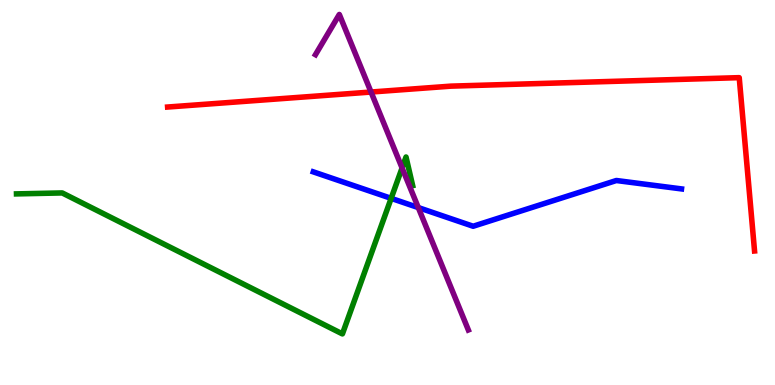[{'lines': ['blue', 'red'], 'intersections': []}, {'lines': ['green', 'red'], 'intersections': []}, {'lines': ['purple', 'red'], 'intersections': [{'x': 4.79, 'y': 7.61}]}, {'lines': ['blue', 'green'], 'intersections': [{'x': 5.05, 'y': 4.85}]}, {'lines': ['blue', 'purple'], 'intersections': [{'x': 5.4, 'y': 4.61}]}, {'lines': ['green', 'purple'], 'intersections': [{'x': 5.19, 'y': 5.64}]}]